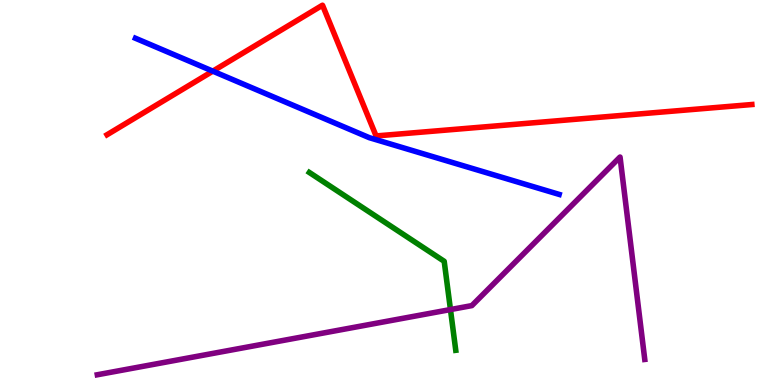[{'lines': ['blue', 'red'], 'intersections': [{'x': 2.75, 'y': 8.15}]}, {'lines': ['green', 'red'], 'intersections': []}, {'lines': ['purple', 'red'], 'intersections': []}, {'lines': ['blue', 'green'], 'intersections': []}, {'lines': ['blue', 'purple'], 'intersections': []}, {'lines': ['green', 'purple'], 'intersections': [{'x': 5.81, 'y': 1.96}]}]